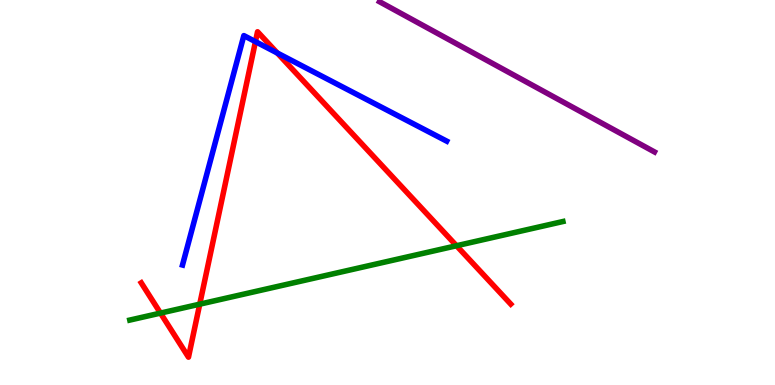[{'lines': ['blue', 'red'], 'intersections': [{'x': 3.3, 'y': 8.92}, {'x': 3.58, 'y': 8.62}]}, {'lines': ['green', 'red'], 'intersections': [{'x': 2.07, 'y': 1.87}, {'x': 2.58, 'y': 2.1}, {'x': 5.89, 'y': 3.62}]}, {'lines': ['purple', 'red'], 'intersections': []}, {'lines': ['blue', 'green'], 'intersections': []}, {'lines': ['blue', 'purple'], 'intersections': []}, {'lines': ['green', 'purple'], 'intersections': []}]